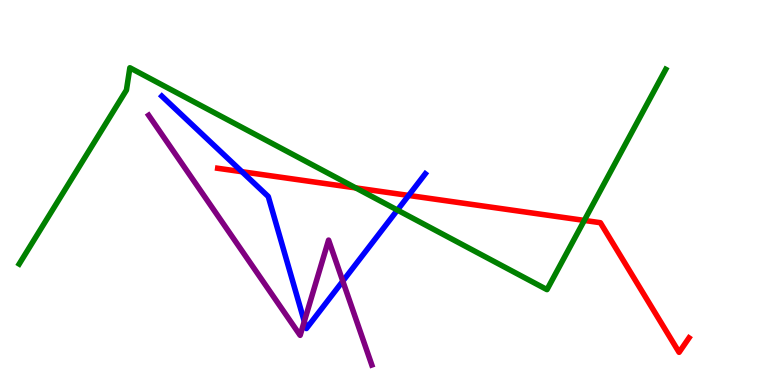[{'lines': ['blue', 'red'], 'intersections': [{'x': 3.12, 'y': 5.54}, {'x': 5.27, 'y': 4.92}]}, {'lines': ['green', 'red'], 'intersections': [{'x': 4.59, 'y': 5.12}, {'x': 7.54, 'y': 4.27}]}, {'lines': ['purple', 'red'], 'intersections': []}, {'lines': ['blue', 'green'], 'intersections': [{'x': 5.13, 'y': 4.54}]}, {'lines': ['blue', 'purple'], 'intersections': [{'x': 3.93, 'y': 1.65}, {'x': 4.42, 'y': 2.7}]}, {'lines': ['green', 'purple'], 'intersections': []}]